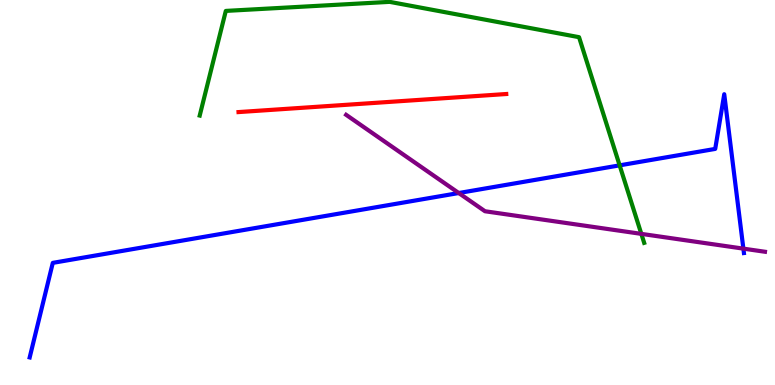[{'lines': ['blue', 'red'], 'intersections': []}, {'lines': ['green', 'red'], 'intersections': []}, {'lines': ['purple', 'red'], 'intersections': []}, {'lines': ['blue', 'green'], 'intersections': [{'x': 8.0, 'y': 5.71}]}, {'lines': ['blue', 'purple'], 'intersections': [{'x': 5.92, 'y': 4.99}, {'x': 9.59, 'y': 3.54}]}, {'lines': ['green', 'purple'], 'intersections': [{'x': 8.28, 'y': 3.93}]}]